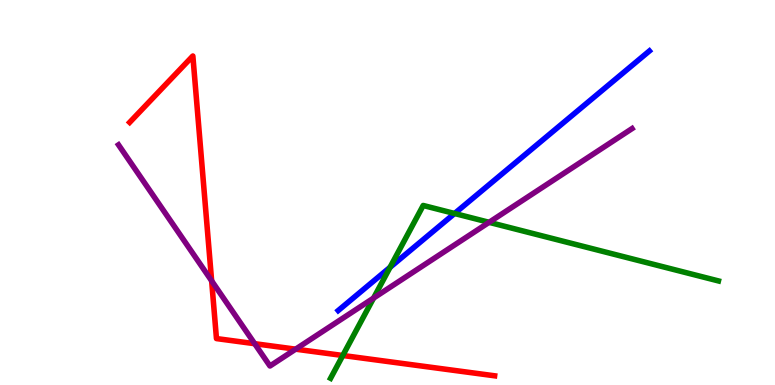[{'lines': ['blue', 'red'], 'intersections': []}, {'lines': ['green', 'red'], 'intersections': [{'x': 4.42, 'y': 0.767}]}, {'lines': ['purple', 'red'], 'intersections': [{'x': 2.73, 'y': 2.71}, {'x': 3.29, 'y': 1.07}, {'x': 3.81, 'y': 0.931}]}, {'lines': ['blue', 'green'], 'intersections': [{'x': 5.03, 'y': 3.06}, {'x': 5.87, 'y': 4.45}]}, {'lines': ['blue', 'purple'], 'intersections': []}, {'lines': ['green', 'purple'], 'intersections': [{'x': 4.82, 'y': 2.26}, {'x': 6.31, 'y': 4.23}]}]